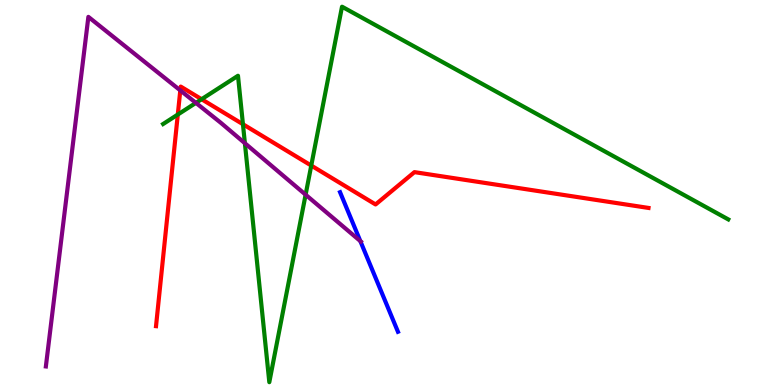[{'lines': ['blue', 'red'], 'intersections': []}, {'lines': ['green', 'red'], 'intersections': [{'x': 2.29, 'y': 7.02}, {'x': 2.6, 'y': 7.42}, {'x': 3.13, 'y': 6.77}, {'x': 4.02, 'y': 5.7}]}, {'lines': ['purple', 'red'], 'intersections': [{'x': 2.33, 'y': 7.65}]}, {'lines': ['blue', 'green'], 'intersections': []}, {'lines': ['blue', 'purple'], 'intersections': [{'x': 4.65, 'y': 3.74}]}, {'lines': ['green', 'purple'], 'intersections': [{'x': 2.53, 'y': 7.33}, {'x': 3.16, 'y': 6.28}, {'x': 3.94, 'y': 4.94}]}]